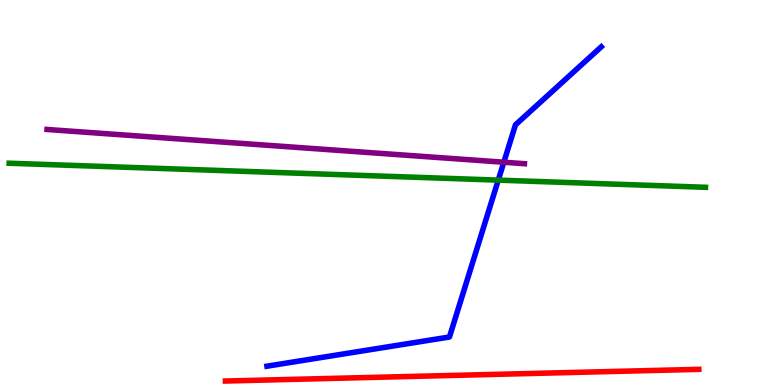[{'lines': ['blue', 'red'], 'intersections': []}, {'lines': ['green', 'red'], 'intersections': []}, {'lines': ['purple', 'red'], 'intersections': []}, {'lines': ['blue', 'green'], 'intersections': [{'x': 6.43, 'y': 5.32}]}, {'lines': ['blue', 'purple'], 'intersections': [{'x': 6.5, 'y': 5.79}]}, {'lines': ['green', 'purple'], 'intersections': []}]